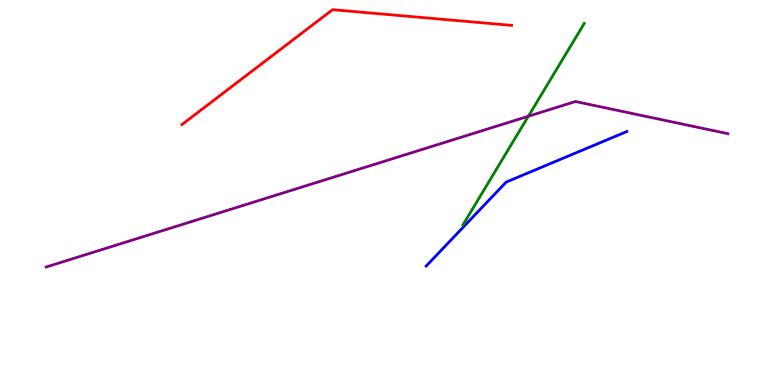[{'lines': ['blue', 'red'], 'intersections': []}, {'lines': ['green', 'red'], 'intersections': []}, {'lines': ['purple', 'red'], 'intersections': []}, {'lines': ['blue', 'green'], 'intersections': []}, {'lines': ['blue', 'purple'], 'intersections': []}, {'lines': ['green', 'purple'], 'intersections': [{'x': 6.82, 'y': 6.98}]}]